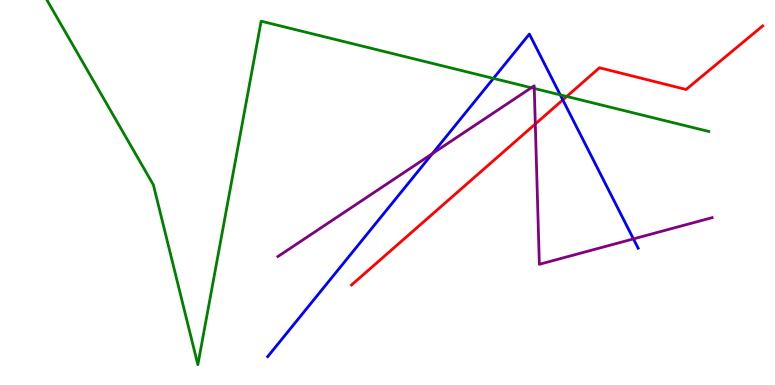[{'lines': ['blue', 'red'], 'intersections': [{'x': 7.26, 'y': 7.41}]}, {'lines': ['green', 'red'], 'intersections': [{'x': 7.31, 'y': 7.49}]}, {'lines': ['purple', 'red'], 'intersections': [{'x': 6.91, 'y': 6.78}]}, {'lines': ['blue', 'green'], 'intersections': [{'x': 6.37, 'y': 7.96}, {'x': 7.23, 'y': 7.54}]}, {'lines': ['blue', 'purple'], 'intersections': [{'x': 5.58, 'y': 6.01}, {'x': 8.17, 'y': 3.79}]}, {'lines': ['green', 'purple'], 'intersections': [{'x': 6.86, 'y': 7.72}, {'x': 6.89, 'y': 7.7}]}]